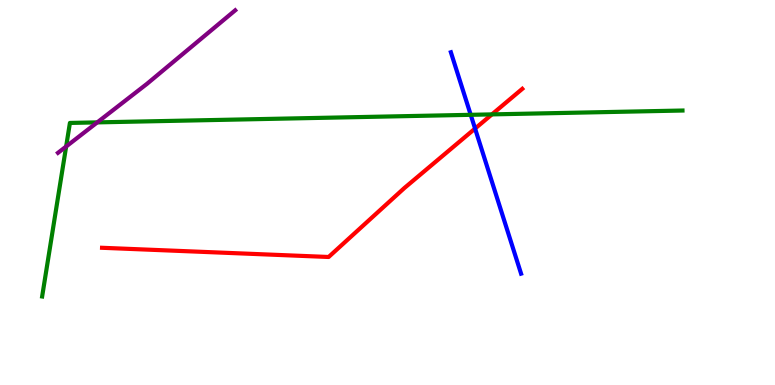[{'lines': ['blue', 'red'], 'intersections': [{'x': 6.13, 'y': 6.66}]}, {'lines': ['green', 'red'], 'intersections': [{'x': 6.35, 'y': 7.03}]}, {'lines': ['purple', 'red'], 'intersections': []}, {'lines': ['blue', 'green'], 'intersections': [{'x': 6.07, 'y': 7.02}]}, {'lines': ['blue', 'purple'], 'intersections': []}, {'lines': ['green', 'purple'], 'intersections': [{'x': 0.853, 'y': 6.19}, {'x': 1.26, 'y': 6.82}]}]